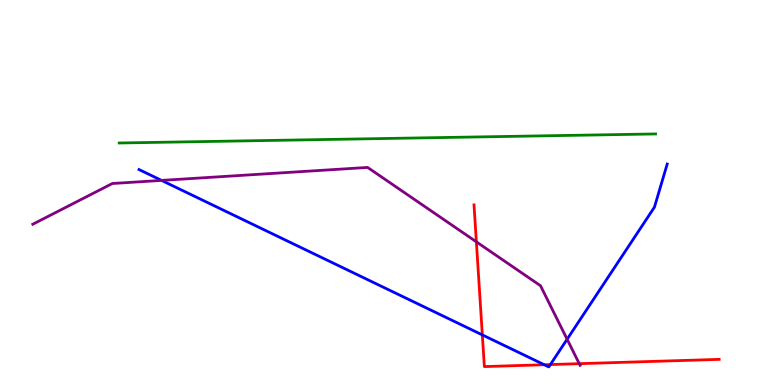[{'lines': ['blue', 'red'], 'intersections': [{'x': 6.22, 'y': 1.3}, {'x': 7.02, 'y': 0.526}, {'x': 7.1, 'y': 0.531}]}, {'lines': ['green', 'red'], 'intersections': []}, {'lines': ['purple', 'red'], 'intersections': [{'x': 6.15, 'y': 3.72}, {'x': 7.47, 'y': 0.554}]}, {'lines': ['blue', 'green'], 'intersections': []}, {'lines': ['blue', 'purple'], 'intersections': [{'x': 2.08, 'y': 5.31}, {'x': 7.32, 'y': 1.19}]}, {'lines': ['green', 'purple'], 'intersections': []}]